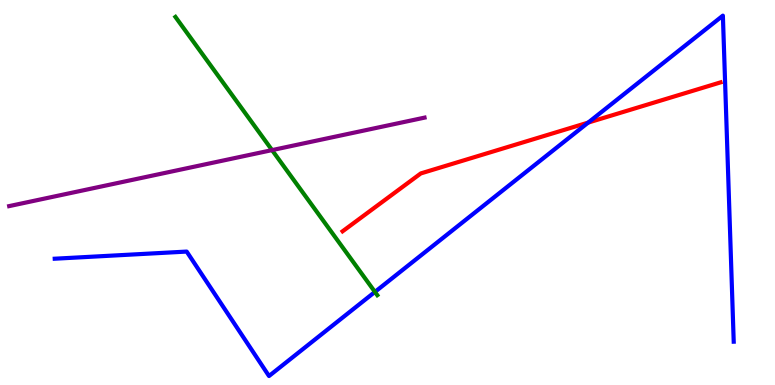[{'lines': ['blue', 'red'], 'intersections': [{'x': 7.59, 'y': 6.82}]}, {'lines': ['green', 'red'], 'intersections': []}, {'lines': ['purple', 'red'], 'intersections': []}, {'lines': ['blue', 'green'], 'intersections': [{'x': 4.84, 'y': 2.42}]}, {'lines': ['blue', 'purple'], 'intersections': []}, {'lines': ['green', 'purple'], 'intersections': [{'x': 3.51, 'y': 6.1}]}]